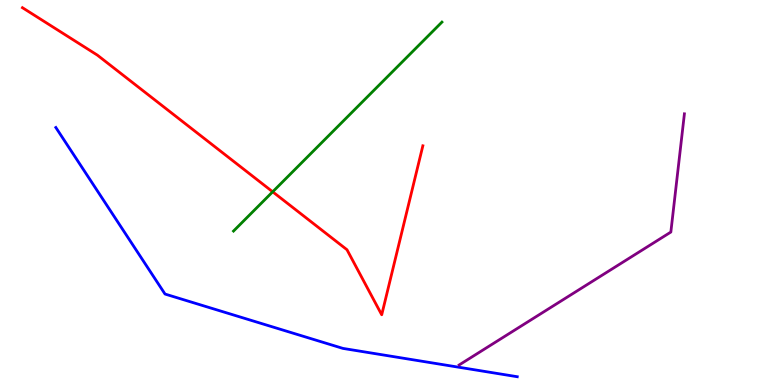[{'lines': ['blue', 'red'], 'intersections': []}, {'lines': ['green', 'red'], 'intersections': [{'x': 3.52, 'y': 5.02}]}, {'lines': ['purple', 'red'], 'intersections': []}, {'lines': ['blue', 'green'], 'intersections': []}, {'lines': ['blue', 'purple'], 'intersections': []}, {'lines': ['green', 'purple'], 'intersections': []}]